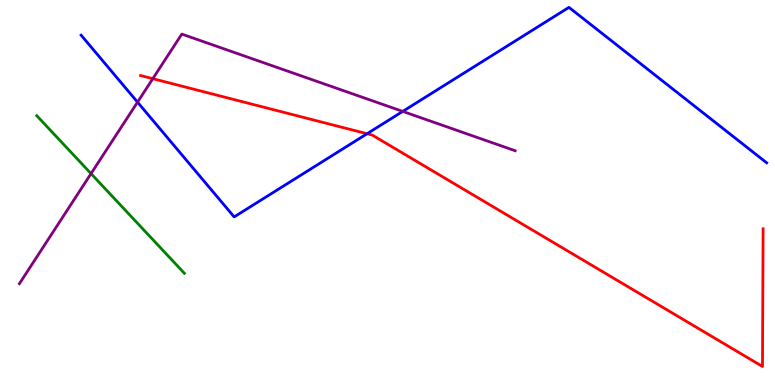[{'lines': ['blue', 'red'], 'intersections': [{'x': 4.74, 'y': 6.53}]}, {'lines': ['green', 'red'], 'intersections': []}, {'lines': ['purple', 'red'], 'intersections': [{'x': 1.97, 'y': 7.96}]}, {'lines': ['blue', 'green'], 'intersections': []}, {'lines': ['blue', 'purple'], 'intersections': [{'x': 1.77, 'y': 7.35}, {'x': 5.2, 'y': 7.11}]}, {'lines': ['green', 'purple'], 'intersections': [{'x': 1.17, 'y': 5.49}]}]